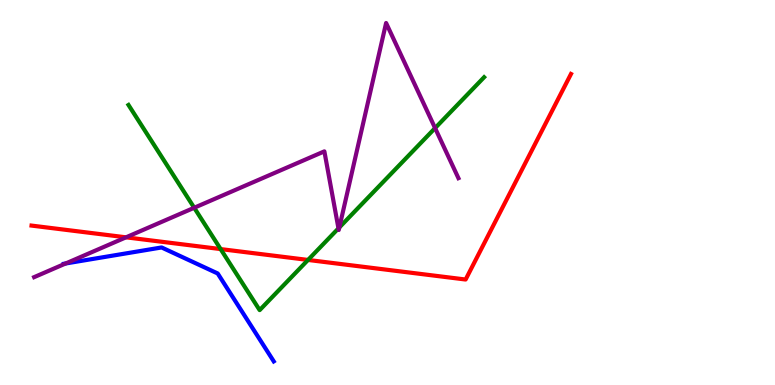[{'lines': ['blue', 'red'], 'intersections': []}, {'lines': ['green', 'red'], 'intersections': [{'x': 2.85, 'y': 3.53}, {'x': 3.97, 'y': 3.25}]}, {'lines': ['purple', 'red'], 'intersections': [{'x': 1.63, 'y': 3.84}]}, {'lines': ['blue', 'green'], 'intersections': []}, {'lines': ['blue', 'purple'], 'intersections': [{'x': 0.847, 'y': 3.16}]}, {'lines': ['green', 'purple'], 'intersections': [{'x': 2.51, 'y': 4.6}, {'x': 4.37, 'y': 4.07}, {'x': 4.38, 'y': 4.09}, {'x': 5.61, 'y': 6.67}]}]